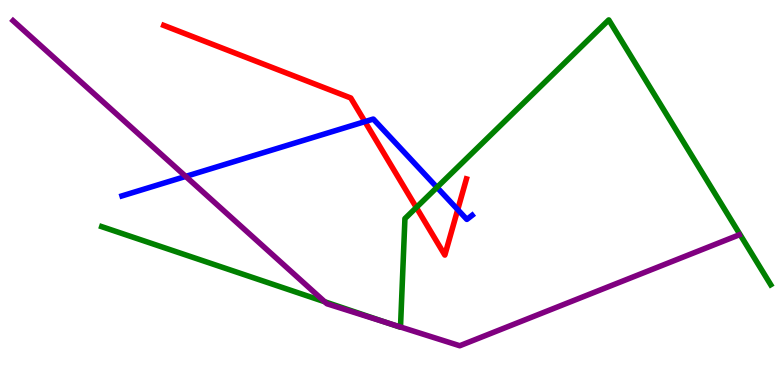[{'lines': ['blue', 'red'], 'intersections': [{'x': 4.71, 'y': 6.84}, {'x': 5.91, 'y': 4.56}]}, {'lines': ['green', 'red'], 'intersections': [{'x': 5.37, 'y': 4.61}]}, {'lines': ['purple', 'red'], 'intersections': []}, {'lines': ['blue', 'green'], 'intersections': [{'x': 5.64, 'y': 5.13}]}, {'lines': ['blue', 'purple'], 'intersections': [{'x': 2.4, 'y': 5.42}]}, {'lines': ['green', 'purple'], 'intersections': [{'x': 4.19, 'y': 2.16}, {'x': 5.01, 'y': 1.61}, {'x': 5.17, 'y': 1.51}]}]